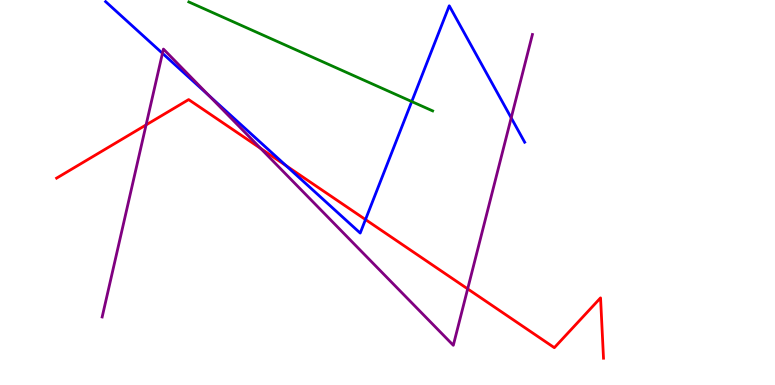[{'lines': ['blue', 'red'], 'intersections': [{'x': 3.69, 'y': 5.7}, {'x': 4.72, 'y': 4.3}]}, {'lines': ['green', 'red'], 'intersections': []}, {'lines': ['purple', 'red'], 'intersections': [{'x': 1.88, 'y': 6.76}, {'x': 3.36, 'y': 6.14}, {'x': 6.03, 'y': 2.5}]}, {'lines': ['blue', 'green'], 'intersections': [{'x': 5.31, 'y': 7.36}]}, {'lines': ['blue', 'purple'], 'intersections': [{'x': 2.1, 'y': 8.62}, {'x': 2.69, 'y': 7.52}, {'x': 6.6, 'y': 6.94}]}, {'lines': ['green', 'purple'], 'intersections': []}]